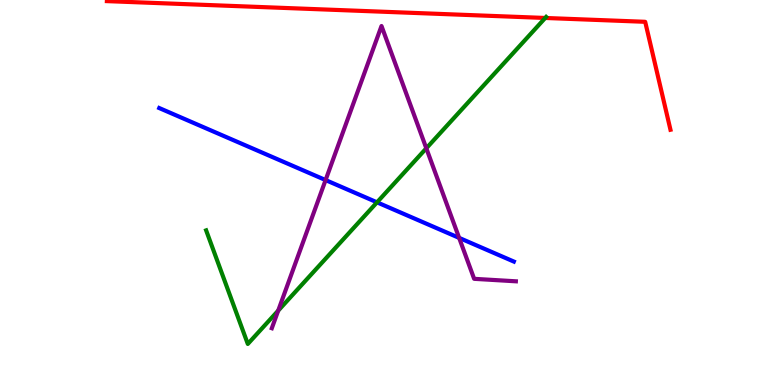[{'lines': ['blue', 'red'], 'intersections': []}, {'lines': ['green', 'red'], 'intersections': [{'x': 7.04, 'y': 9.53}]}, {'lines': ['purple', 'red'], 'intersections': []}, {'lines': ['blue', 'green'], 'intersections': [{'x': 4.86, 'y': 4.74}]}, {'lines': ['blue', 'purple'], 'intersections': [{'x': 4.2, 'y': 5.32}, {'x': 5.92, 'y': 3.82}]}, {'lines': ['green', 'purple'], 'intersections': [{'x': 3.59, 'y': 1.93}, {'x': 5.5, 'y': 6.15}]}]